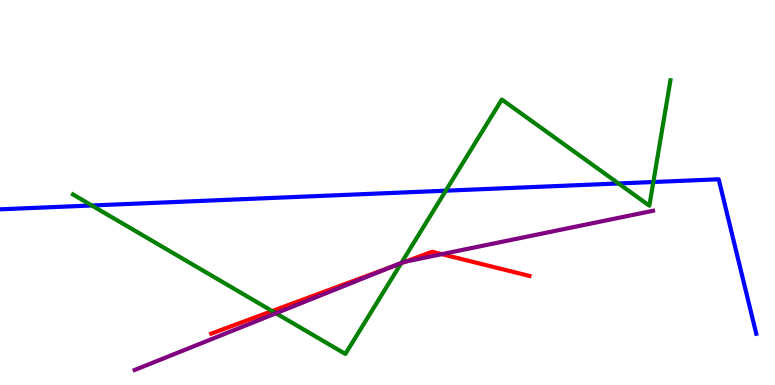[{'lines': ['blue', 'red'], 'intersections': []}, {'lines': ['green', 'red'], 'intersections': [{'x': 3.51, 'y': 1.92}, {'x': 5.18, 'y': 3.16}]}, {'lines': ['purple', 'red'], 'intersections': [{'x': 5.09, 'y': 3.1}, {'x': 5.23, 'y': 3.21}, {'x': 5.7, 'y': 3.4}]}, {'lines': ['blue', 'green'], 'intersections': [{'x': 1.18, 'y': 4.66}, {'x': 5.75, 'y': 5.05}, {'x': 7.98, 'y': 5.23}, {'x': 8.43, 'y': 5.27}]}, {'lines': ['blue', 'purple'], 'intersections': []}, {'lines': ['green', 'purple'], 'intersections': [{'x': 3.56, 'y': 1.86}, {'x': 5.18, 'y': 3.17}]}]